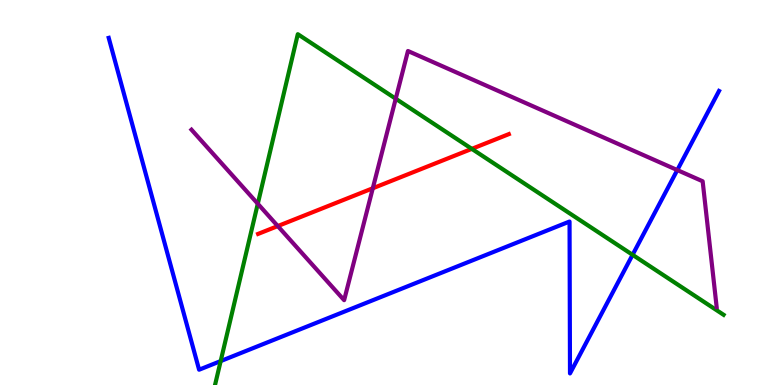[{'lines': ['blue', 'red'], 'intersections': []}, {'lines': ['green', 'red'], 'intersections': [{'x': 6.09, 'y': 6.13}]}, {'lines': ['purple', 'red'], 'intersections': [{'x': 3.58, 'y': 4.13}, {'x': 4.81, 'y': 5.11}]}, {'lines': ['blue', 'green'], 'intersections': [{'x': 2.85, 'y': 0.621}, {'x': 8.16, 'y': 3.38}]}, {'lines': ['blue', 'purple'], 'intersections': [{'x': 8.74, 'y': 5.58}]}, {'lines': ['green', 'purple'], 'intersections': [{'x': 3.33, 'y': 4.71}, {'x': 5.11, 'y': 7.44}]}]